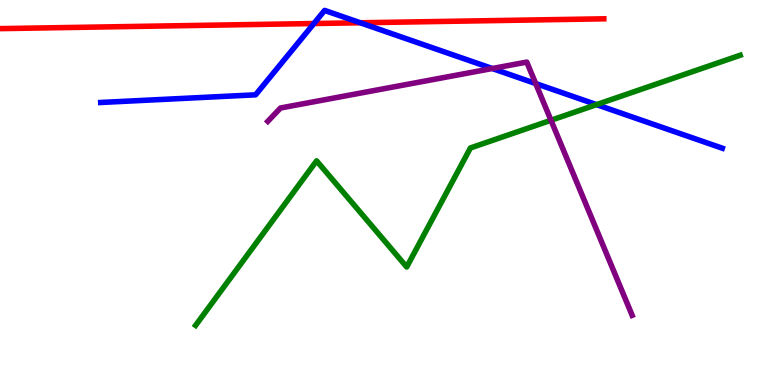[{'lines': ['blue', 'red'], 'intersections': [{'x': 4.05, 'y': 9.39}, {'x': 4.65, 'y': 9.41}]}, {'lines': ['green', 'red'], 'intersections': []}, {'lines': ['purple', 'red'], 'intersections': []}, {'lines': ['blue', 'green'], 'intersections': [{'x': 7.7, 'y': 7.28}]}, {'lines': ['blue', 'purple'], 'intersections': [{'x': 6.35, 'y': 8.22}, {'x': 6.91, 'y': 7.83}]}, {'lines': ['green', 'purple'], 'intersections': [{'x': 7.11, 'y': 6.88}]}]